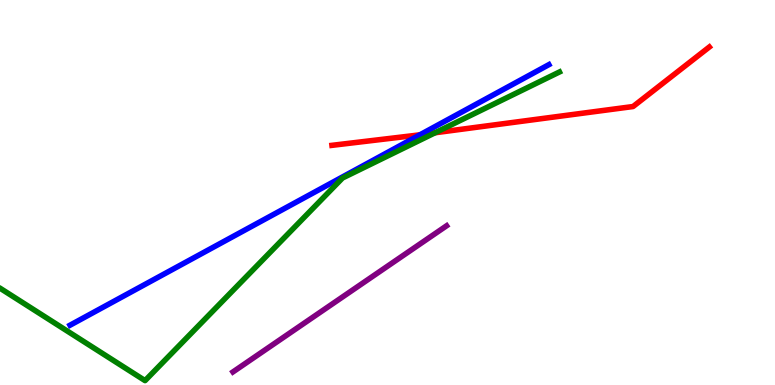[{'lines': ['blue', 'red'], 'intersections': [{'x': 5.42, 'y': 6.5}]}, {'lines': ['green', 'red'], 'intersections': [{'x': 5.61, 'y': 6.55}]}, {'lines': ['purple', 'red'], 'intersections': []}, {'lines': ['blue', 'green'], 'intersections': []}, {'lines': ['blue', 'purple'], 'intersections': []}, {'lines': ['green', 'purple'], 'intersections': []}]